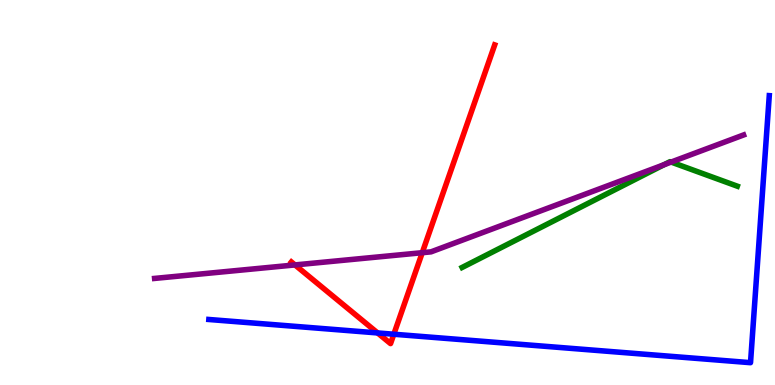[{'lines': ['blue', 'red'], 'intersections': [{'x': 4.87, 'y': 1.35}, {'x': 5.08, 'y': 1.32}]}, {'lines': ['green', 'red'], 'intersections': []}, {'lines': ['purple', 'red'], 'intersections': [{'x': 3.81, 'y': 3.12}, {'x': 5.45, 'y': 3.44}]}, {'lines': ['blue', 'green'], 'intersections': []}, {'lines': ['blue', 'purple'], 'intersections': []}, {'lines': ['green', 'purple'], 'intersections': [{'x': 8.57, 'y': 5.72}, {'x': 8.66, 'y': 5.79}]}]